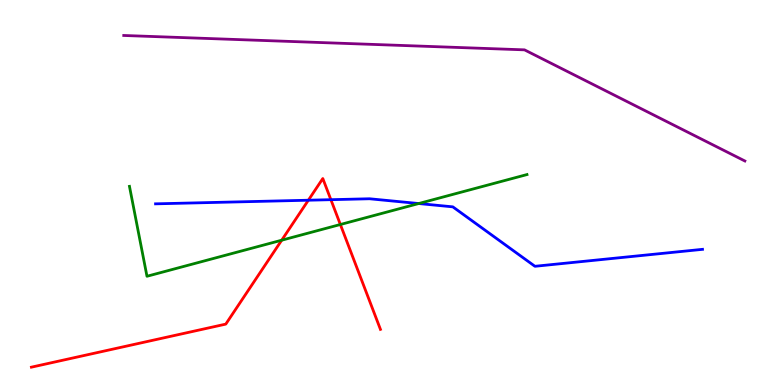[{'lines': ['blue', 'red'], 'intersections': [{'x': 3.98, 'y': 4.8}, {'x': 4.27, 'y': 4.81}]}, {'lines': ['green', 'red'], 'intersections': [{'x': 3.63, 'y': 3.76}, {'x': 4.39, 'y': 4.17}]}, {'lines': ['purple', 'red'], 'intersections': []}, {'lines': ['blue', 'green'], 'intersections': [{'x': 5.4, 'y': 4.71}]}, {'lines': ['blue', 'purple'], 'intersections': []}, {'lines': ['green', 'purple'], 'intersections': []}]